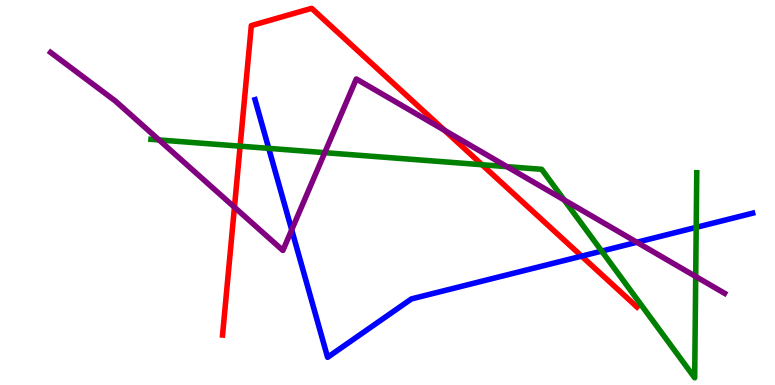[{'lines': ['blue', 'red'], 'intersections': [{'x': 7.5, 'y': 3.35}]}, {'lines': ['green', 'red'], 'intersections': [{'x': 3.1, 'y': 6.2}, {'x': 6.22, 'y': 5.72}]}, {'lines': ['purple', 'red'], 'intersections': [{'x': 3.02, 'y': 4.62}, {'x': 5.74, 'y': 6.62}]}, {'lines': ['blue', 'green'], 'intersections': [{'x': 3.47, 'y': 6.15}, {'x': 7.76, 'y': 3.48}, {'x': 8.98, 'y': 4.09}]}, {'lines': ['blue', 'purple'], 'intersections': [{'x': 3.76, 'y': 4.03}, {'x': 8.22, 'y': 3.71}]}, {'lines': ['green', 'purple'], 'intersections': [{'x': 2.05, 'y': 6.37}, {'x': 4.19, 'y': 6.03}, {'x': 6.54, 'y': 5.67}, {'x': 7.28, 'y': 4.81}, {'x': 8.98, 'y': 2.82}]}]